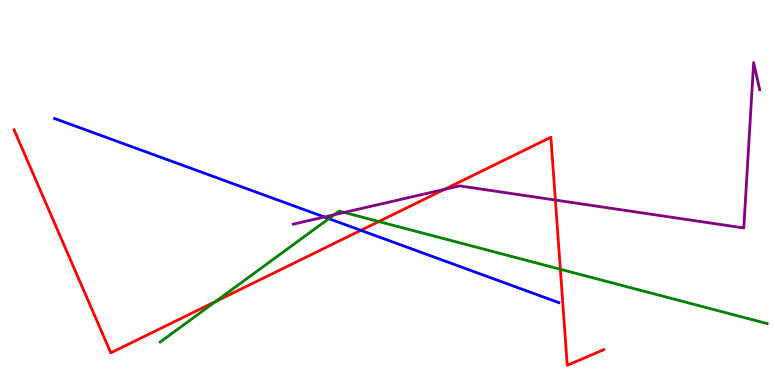[{'lines': ['blue', 'red'], 'intersections': [{'x': 4.66, 'y': 4.02}]}, {'lines': ['green', 'red'], 'intersections': [{'x': 2.78, 'y': 2.17}, {'x': 4.89, 'y': 4.25}, {'x': 7.23, 'y': 3.01}]}, {'lines': ['purple', 'red'], 'intersections': [{'x': 5.74, 'y': 5.08}, {'x': 7.17, 'y': 4.8}]}, {'lines': ['blue', 'green'], 'intersections': [{'x': 4.24, 'y': 4.32}]}, {'lines': ['blue', 'purple'], 'intersections': [{'x': 4.19, 'y': 4.36}]}, {'lines': ['green', 'purple'], 'intersections': [{'x': 4.31, 'y': 4.42}, {'x': 4.44, 'y': 4.48}]}]